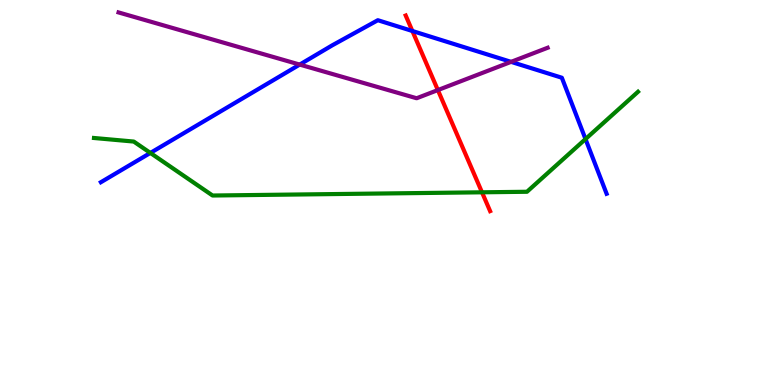[{'lines': ['blue', 'red'], 'intersections': [{'x': 5.32, 'y': 9.19}]}, {'lines': ['green', 'red'], 'intersections': [{'x': 6.22, 'y': 5.01}]}, {'lines': ['purple', 'red'], 'intersections': [{'x': 5.65, 'y': 7.66}]}, {'lines': ['blue', 'green'], 'intersections': [{'x': 1.94, 'y': 6.03}, {'x': 7.55, 'y': 6.39}]}, {'lines': ['blue', 'purple'], 'intersections': [{'x': 3.87, 'y': 8.32}, {'x': 6.59, 'y': 8.39}]}, {'lines': ['green', 'purple'], 'intersections': []}]